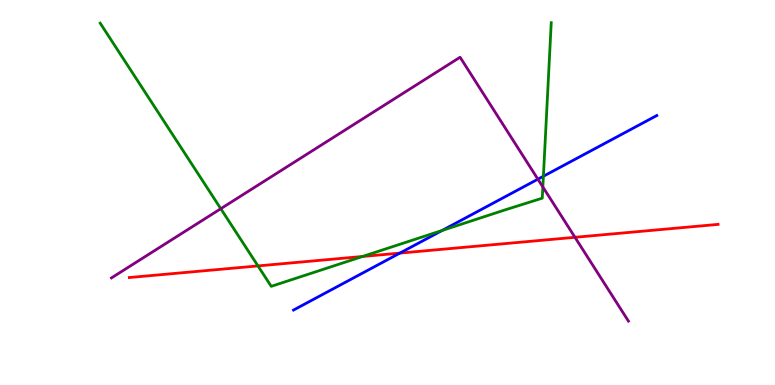[{'lines': ['blue', 'red'], 'intersections': [{'x': 5.16, 'y': 3.43}]}, {'lines': ['green', 'red'], 'intersections': [{'x': 3.33, 'y': 3.09}, {'x': 4.68, 'y': 3.34}]}, {'lines': ['purple', 'red'], 'intersections': [{'x': 7.42, 'y': 3.84}]}, {'lines': ['blue', 'green'], 'intersections': [{'x': 5.71, 'y': 4.01}, {'x': 7.01, 'y': 5.42}]}, {'lines': ['blue', 'purple'], 'intersections': [{'x': 6.94, 'y': 5.35}]}, {'lines': ['green', 'purple'], 'intersections': [{'x': 2.85, 'y': 4.58}, {'x': 7.0, 'y': 5.14}]}]